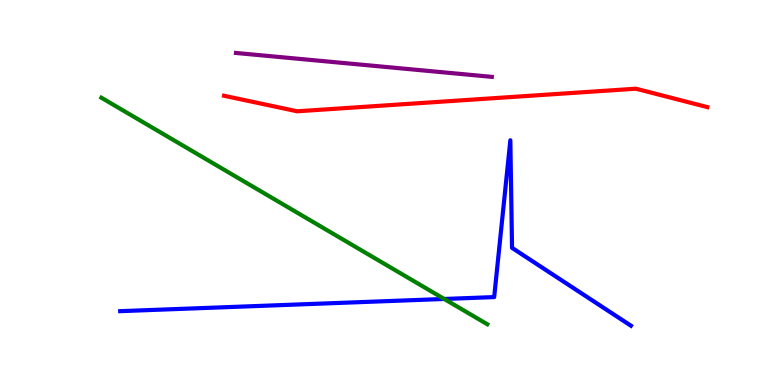[{'lines': ['blue', 'red'], 'intersections': []}, {'lines': ['green', 'red'], 'intersections': []}, {'lines': ['purple', 'red'], 'intersections': []}, {'lines': ['blue', 'green'], 'intersections': [{'x': 5.73, 'y': 2.23}]}, {'lines': ['blue', 'purple'], 'intersections': []}, {'lines': ['green', 'purple'], 'intersections': []}]